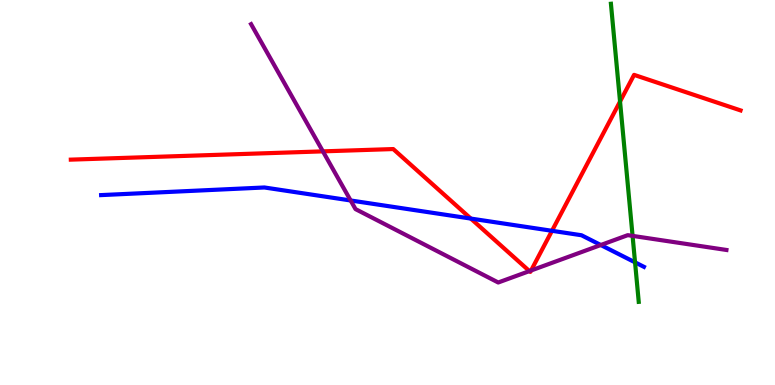[{'lines': ['blue', 'red'], 'intersections': [{'x': 6.08, 'y': 4.32}, {'x': 7.12, 'y': 4.01}]}, {'lines': ['green', 'red'], 'intersections': [{'x': 8.0, 'y': 7.36}]}, {'lines': ['purple', 'red'], 'intersections': [{'x': 4.17, 'y': 6.07}, {'x': 6.83, 'y': 2.96}, {'x': 6.85, 'y': 2.97}]}, {'lines': ['blue', 'green'], 'intersections': [{'x': 8.19, 'y': 3.19}]}, {'lines': ['blue', 'purple'], 'intersections': [{'x': 4.52, 'y': 4.79}, {'x': 7.75, 'y': 3.64}]}, {'lines': ['green', 'purple'], 'intersections': [{'x': 8.16, 'y': 3.87}]}]